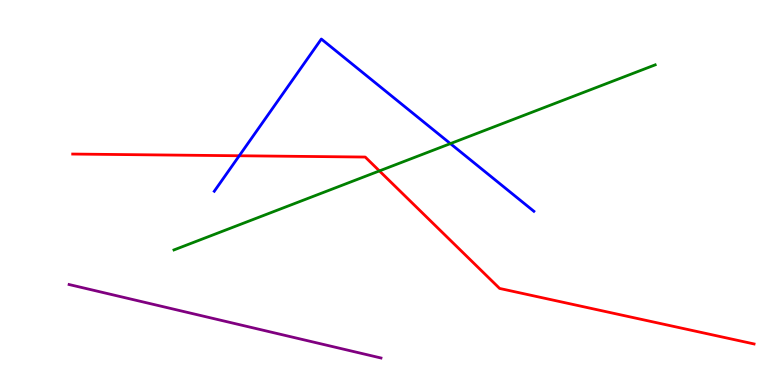[{'lines': ['blue', 'red'], 'intersections': [{'x': 3.09, 'y': 5.95}]}, {'lines': ['green', 'red'], 'intersections': [{'x': 4.9, 'y': 5.56}]}, {'lines': ['purple', 'red'], 'intersections': []}, {'lines': ['blue', 'green'], 'intersections': [{'x': 5.81, 'y': 6.27}]}, {'lines': ['blue', 'purple'], 'intersections': []}, {'lines': ['green', 'purple'], 'intersections': []}]